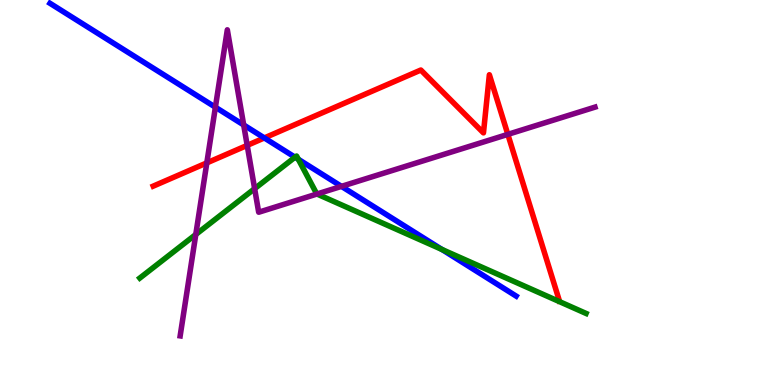[{'lines': ['blue', 'red'], 'intersections': [{'x': 3.41, 'y': 6.42}]}, {'lines': ['green', 'red'], 'intersections': []}, {'lines': ['purple', 'red'], 'intersections': [{'x': 2.67, 'y': 5.77}, {'x': 3.19, 'y': 6.22}, {'x': 6.55, 'y': 6.51}]}, {'lines': ['blue', 'green'], 'intersections': [{'x': 3.81, 'y': 5.92}, {'x': 3.85, 'y': 5.86}, {'x': 5.7, 'y': 3.52}]}, {'lines': ['blue', 'purple'], 'intersections': [{'x': 2.78, 'y': 7.22}, {'x': 3.14, 'y': 6.75}, {'x': 4.41, 'y': 5.16}]}, {'lines': ['green', 'purple'], 'intersections': [{'x': 2.53, 'y': 3.91}, {'x': 3.29, 'y': 5.1}, {'x': 4.09, 'y': 4.96}]}]